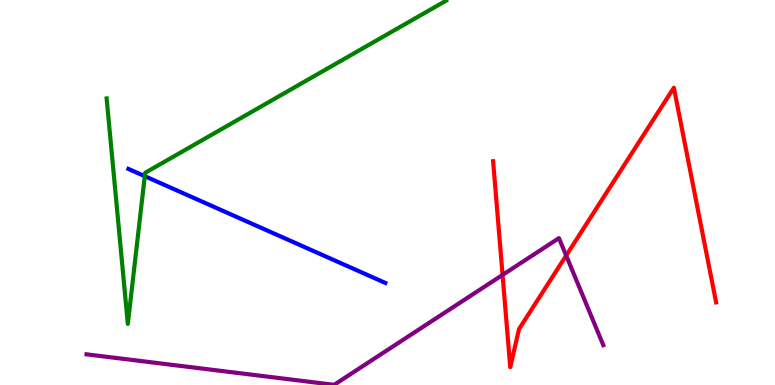[{'lines': ['blue', 'red'], 'intersections': []}, {'lines': ['green', 'red'], 'intersections': []}, {'lines': ['purple', 'red'], 'intersections': [{'x': 6.48, 'y': 2.86}, {'x': 7.31, 'y': 3.36}]}, {'lines': ['blue', 'green'], 'intersections': [{'x': 1.87, 'y': 5.42}]}, {'lines': ['blue', 'purple'], 'intersections': []}, {'lines': ['green', 'purple'], 'intersections': []}]